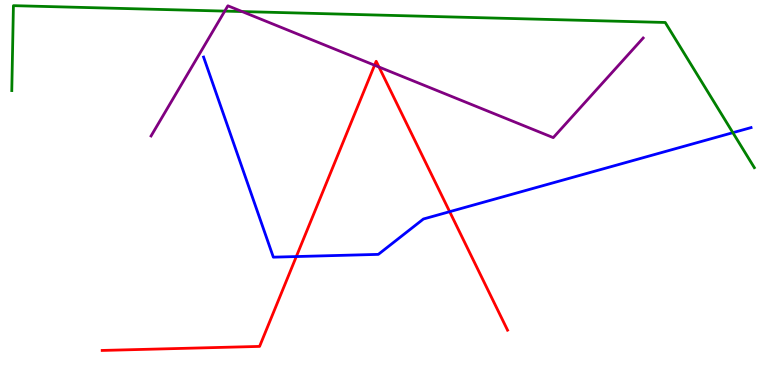[{'lines': ['blue', 'red'], 'intersections': [{'x': 3.82, 'y': 3.34}, {'x': 5.8, 'y': 4.5}]}, {'lines': ['green', 'red'], 'intersections': []}, {'lines': ['purple', 'red'], 'intersections': [{'x': 4.83, 'y': 8.31}, {'x': 4.89, 'y': 8.26}]}, {'lines': ['blue', 'green'], 'intersections': [{'x': 9.46, 'y': 6.55}]}, {'lines': ['blue', 'purple'], 'intersections': []}, {'lines': ['green', 'purple'], 'intersections': [{'x': 2.9, 'y': 9.71}, {'x': 3.12, 'y': 9.7}]}]